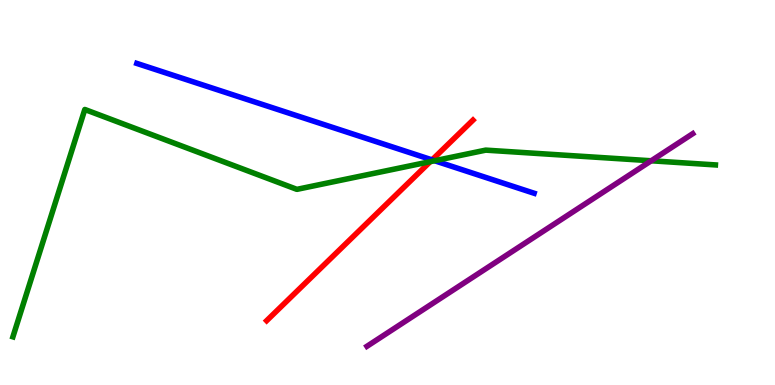[{'lines': ['blue', 'red'], 'intersections': [{'x': 5.58, 'y': 5.85}]}, {'lines': ['green', 'red'], 'intersections': [{'x': 5.55, 'y': 5.8}]}, {'lines': ['purple', 'red'], 'intersections': []}, {'lines': ['blue', 'green'], 'intersections': [{'x': 5.61, 'y': 5.82}]}, {'lines': ['blue', 'purple'], 'intersections': []}, {'lines': ['green', 'purple'], 'intersections': [{'x': 8.4, 'y': 5.82}]}]